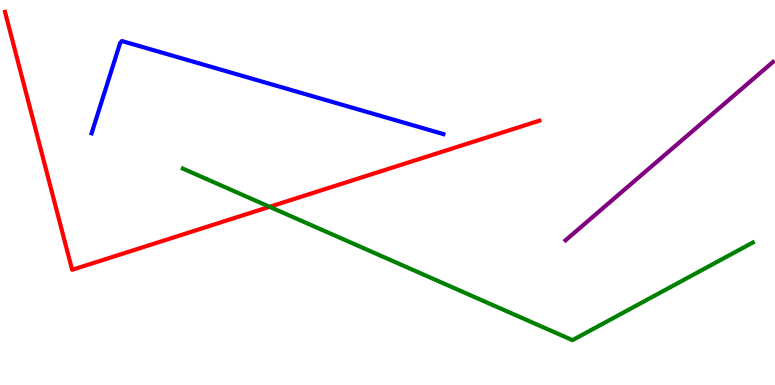[{'lines': ['blue', 'red'], 'intersections': []}, {'lines': ['green', 'red'], 'intersections': [{'x': 3.48, 'y': 4.63}]}, {'lines': ['purple', 'red'], 'intersections': []}, {'lines': ['blue', 'green'], 'intersections': []}, {'lines': ['blue', 'purple'], 'intersections': []}, {'lines': ['green', 'purple'], 'intersections': []}]